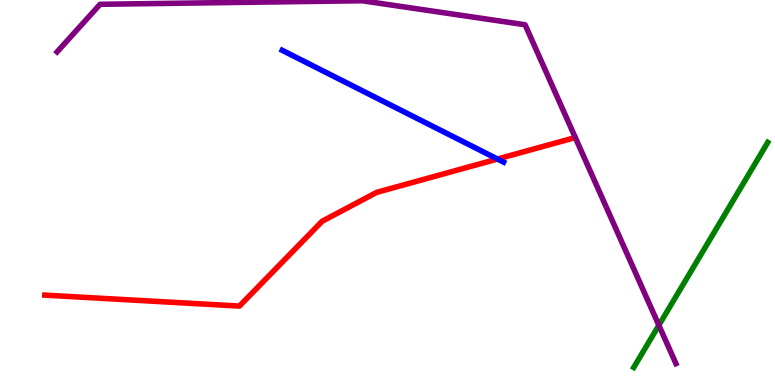[{'lines': ['blue', 'red'], 'intersections': [{'x': 6.42, 'y': 5.87}]}, {'lines': ['green', 'red'], 'intersections': []}, {'lines': ['purple', 'red'], 'intersections': []}, {'lines': ['blue', 'green'], 'intersections': []}, {'lines': ['blue', 'purple'], 'intersections': []}, {'lines': ['green', 'purple'], 'intersections': [{'x': 8.5, 'y': 1.55}]}]